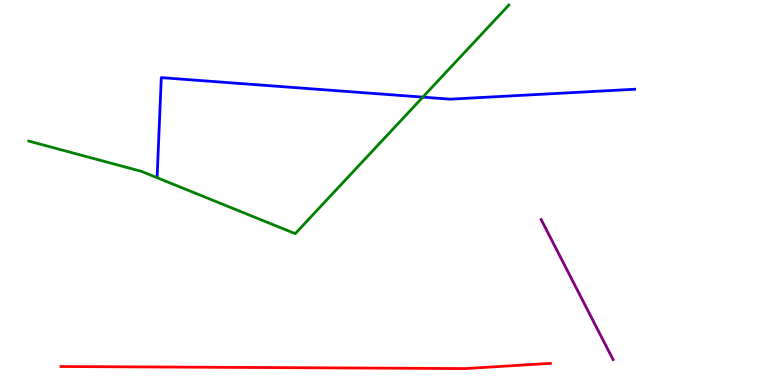[{'lines': ['blue', 'red'], 'intersections': []}, {'lines': ['green', 'red'], 'intersections': []}, {'lines': ['purple', 'red'], 'intersections': []}, {'lines': ['blue', 'green'], 'intersections': [{'x': 5.46, 'y': 7.48}]}, {'lines': ['blue', 'purple'], 'intersections': []}, {'lines': ['green', 'purple'], 'intersections': []}]